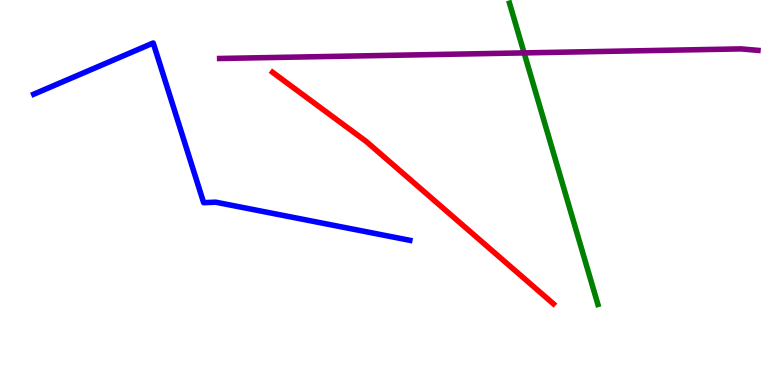[{'lines': ['blue', 'red'], 'intersections': []}, {'lines': ['green', 'red'], 'intersections': []}, {'lines': ['purple', 'red'], 'intersections': []}, {'lines': ['blue', 'green'], 'intersections': []}, {'lines': ['blue', 'purple'], 'intersections': []}, {'lines': ['green', 'purple'], 'intersections': [{'x': 6.76, 'y': 8.63}]}]